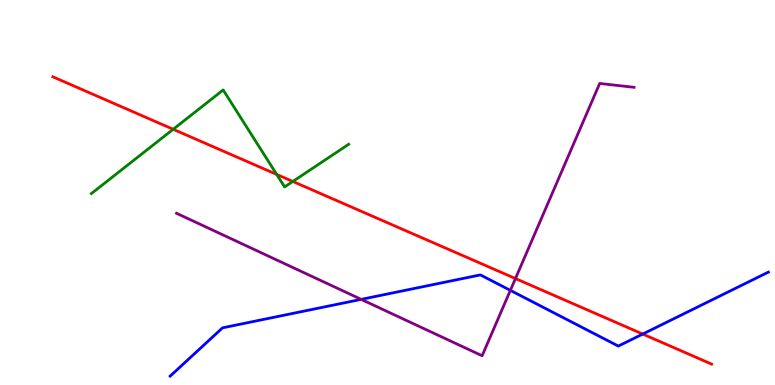[{'lines': ['blue', 'red'], 'intersections': [{'x': 8.29, 'y': 1.32}]}, {'lines': ['green', 'red'], 'intersections': [{'x': 2.23, 'y': 6.64}, {'x': 3.57, 'y': 5.47}, {'x': 3.78, 'y': 5.29}]}, {'lines': ['purple', 'red'], 'intersections': [{'x': 6.65, 'y': 2.76}]}, {'lines': ['blue', 'green'], 'intersections': []}, {'lines': ['blue', 'purple'], 'intersections': [{'x': 4.66, 'y': 2.22}, {'x': 6.59, 'y': 2.46}]}, {'lines': ['green', 'purple'], 'intersections': []}]